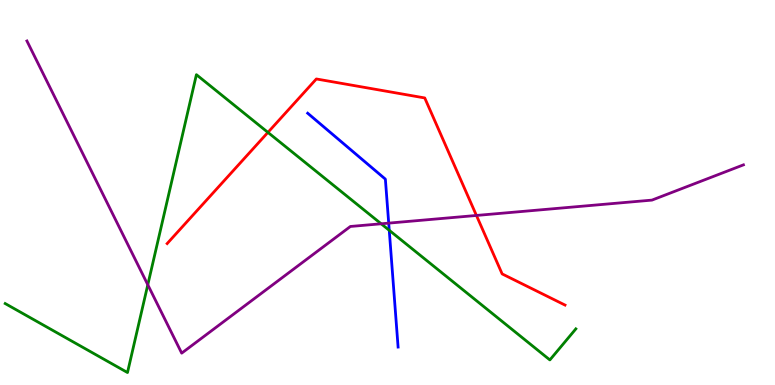[{'lines': ['blue', 'red'], 'intersections': []}, {'lines': ['green', 'red'], 'intersections': [{'x': 3.46, 'y': 6.56}]}, {'lines': ['purple', 'red'], 'intersections': [{'x': 6.15, 'y': 4.4}]}, {'lines': ['blue', 'green'], 'intersections': [{'x': 5.02, 'y': 4.02}]}, {'lines': ['blue', 'purple'], 'intersections': [{'x': 5.02, 'y': 4.2}]}, {'lines': ['green', 'purple'], 'intersections': [{'x': 1.91, 'y': 2.6}, {'x': 4.92, 'y': 4.19}]}]